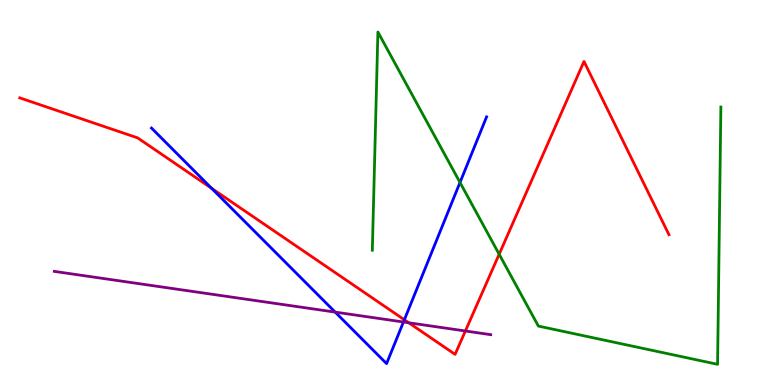[{'lines': ['blue', 'red'], 'intersections': [{'x': 2.73, 'y': 5.11}, {'x': 5.22, 'y': 1.69}]}, {'lines': ['green', 'red'], 'intersections': [{'x': 6.44, 'y': 3.4}]}, {'lines': ['purple', 'red'], 'intersections': [{'x': 5.27, 'y': 1.62}, {'x': 6.0, 'y': 1.4}]}, {'lines': ['blue', 'green'], 'intersections': [{'x': 5.94, 'y': 5.26}]}, {'lines': ['blue', 'purple'], 'intersections': [{'x': 4.32, 'y': 1.89}, {'x': 5.21, 'y': 1.64}]}, {'lines': ['green', 'purple'], 'intersections': []}]